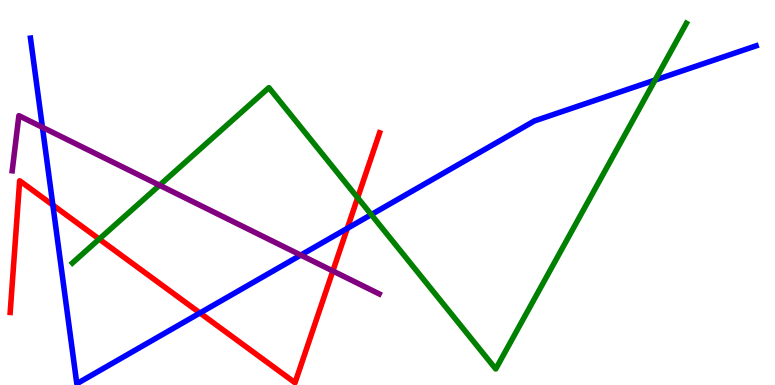[{'lines': ['blue', 'red'], 'intersections': [{'x': 0.682, 'y': 4.67}, {'x': 2.58, 'y': 1.87}, {'x': 4.48, 'y': 4.07}]}, {'lines': ['green', 'red'], 'intersections': [{'x': 1.28, 'y': 3.79}, {'x': 4.61, 'y': 4.86}]}, {'lines': ['purple', 'red'], 'intersections': [{'x': 4.29, 'y': 2.96}]}, {'lines': ['blue', 'green'], 'intersections': [{'x': 4.79, 'y': 4.43}, {'x': 8.45, 'y': 7.92}]}, {'lines': ['blue', 'purple'], 'intersections': [{'x': 0.547, 'y': 6.69}, {'x': 3.88, 'y': 3.37}]}, {'lines': ['green', 'purple'], 'intersections': [{'x': 2.06, 'y': 5.19}]}]